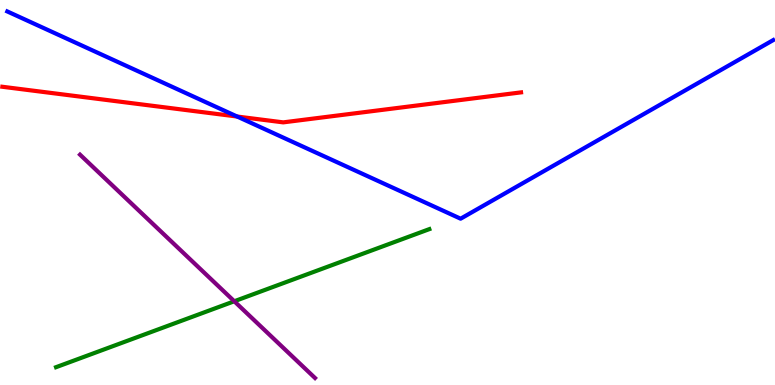[{'lines': ['blue', 'red'], 'intersections': [{'x': 3.06, 'y': 6.97}]}, {'lines': ['green', 'red'], 'intersections': []}, {'lines': ['purple', 'red'], 'intersections': []}, {'lines': ['blue', 'green'], 'intersections': []}, {'lines': ['blue', 'purple'], 'intersections': []}, {'lines': ['green', 'purple'], 'intersections': [{'x': 3.02, 'y': 2.17}]}]